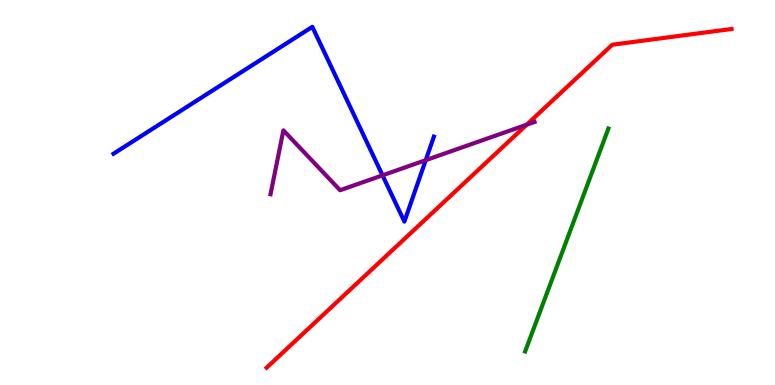[{'lines': ['blue', 'red'], 'intersections': []}, {'lines': ['green', 'red'], 'intersections': []}, {'lines': ['purple', 'red'], 'intersections': [{'x': 6.8, 'y': 6.76}]}, {'lines': ['blue', 'green'], 'intersections': []}, {'lines': ['blue', 'purple'], 'intersections': [{'x': 4.94, 'y': 5.45}, {'x': 5.49, 'y': 5.84}]}, {'lines': ['green', 'purple'], 'intersections': []}]